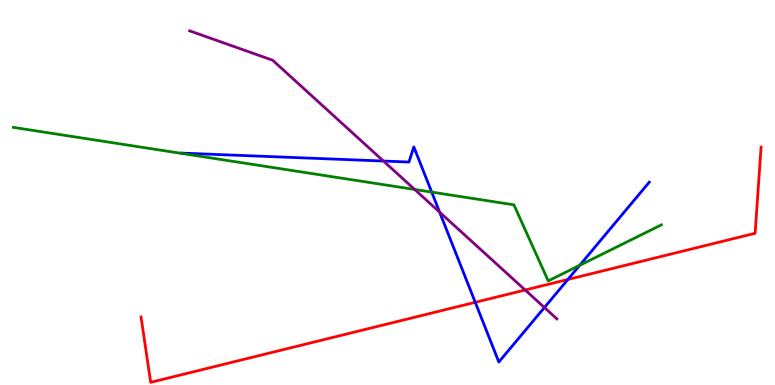[{'lines': ['blue', 'red'], 'intersections': [{'x': 6.13, 'y': 2.15}, {'x': 7.33, 'y': 2.74}]}, {'lines': ['green', 'red'], 'intersections': []}, {'lines': ['purple', 'red'], 'intersections': [{'x': 6.78, 'y': 2.47}]}, {'lines': ['blue', 'green'], 'intersections': [{'x': 5.57, 'y': 5.01}, {'x': 7.48, 'y': 3.11}]}, {'lines': ['blue', 'purple'], 'intersections': [{'x': 4.95, 'y': 5.82}, {'x': 5.67, 'y': 4.49}, {'x': 7.02, 'y': 2.01}]}, {'lines': ['green', 'purple'], 'intersections': [{'x': 5.35, 'y': 5.08}]}]